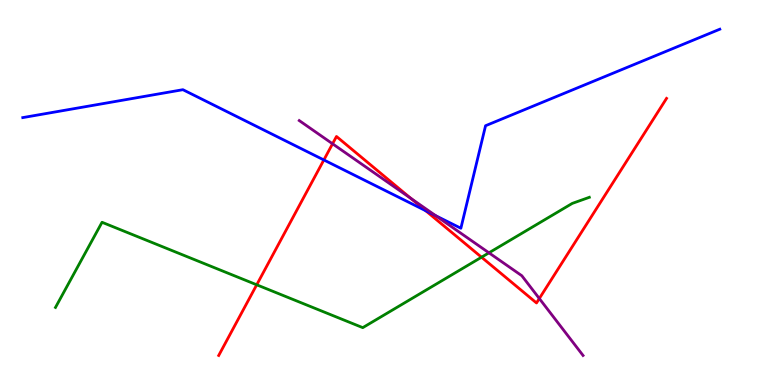[{'lines': ['blue', 'red'], 'intersections': [{'x': 4.18, 'y': 5.85}, {'x': 5.49, 'y': 4.53}]}, {'lines': ['green', 'red'], 'intersections': [{'x': 3.31, 'y': 2.6}, {'x': 6.21, 'y': 3.32}]}, {'lines': ['purple', 'red'], 'intersections': [{'x': 4.29, 'y': 6.27}, {'x': 5.3, 'y': 4.85}, {'x': 6.96, 'y': 2.25}]}, {'lines': ['blue', 'green'], 'intersections': []}, {'lines': ['blue', 'purple'], 'intersections': [{'x': 5.62, 'y': 4.4}]}, {'lines': ['green', 'purple'], 'intersections': [{'x': 6.31, 'y': 3.43}]}]